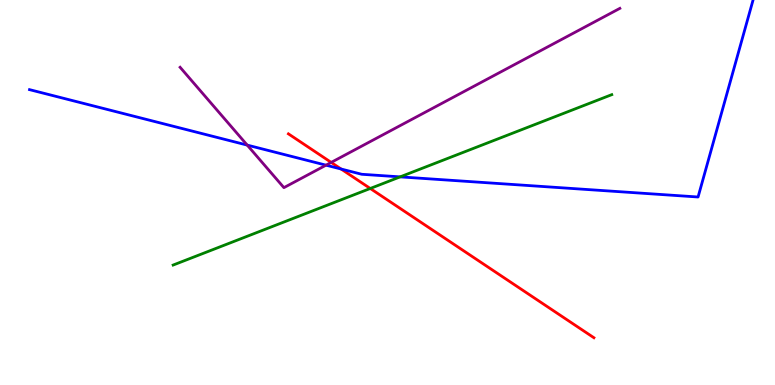[{'lines': ['blue', 'red'], 'intersections': [{'x': 4.4, 'y': 5.61}]}, {'lines': ['green', 'red'], 'intersections': [{'x': 4.78, 'y': 5.1}]}, {'lines': ['purple', 'red'], 'intersections': [{'x': 4.27, 'y': 5.78}]}, {'lines': ['blue', 'green'], 'intersections': [{'x': 5.16, 'y': 5.41}]}, {'lines': ['blue', 'purple'], 'intersections': [{'x': 3.19, 'y': 6.23}, {'x': 4.21, 'y': 5.71}]}, {'lines': ['green', 'purple'], 'intersections': []}]